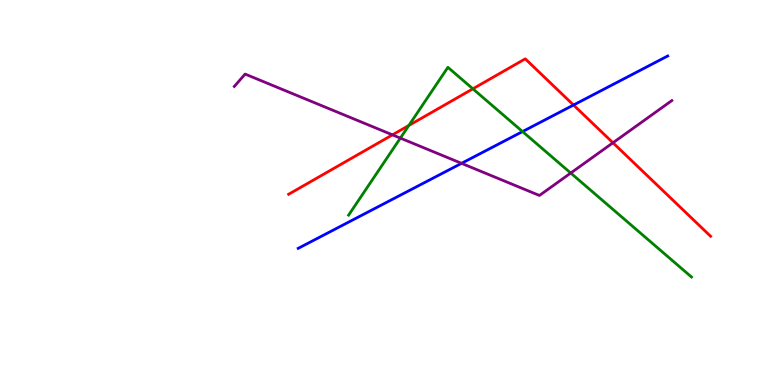[{'lines': ['blue', 'red'], 'intersections': [{'x': 7.4, 'y': 7.27}]}, {'lines': ['green', 'red'], 'intersections': [{'x': 5.28, 'y': 6.74}, {'x': 6.1, 'y': 7.69}]}, {'lines': ['purple', 'red'], 'intersections': [{'x': 5.06, 'y': 6.5}, {'x': 7.91, 'y': 6.29}]}, {'lines': ['blue', 'green'], 'intersections': [{'x': 6.74, 'y': 6.58}]}, {'lines': ['blue', 'purple'], 'intersections': [{'x': 5.96, 'y': 5.76}]}, {'lines': ['green', 'purple'], 'intersections': [{'x': 5.17, 'y': 6.41}, {'x': 7.36, 'y': 5.51}]}]